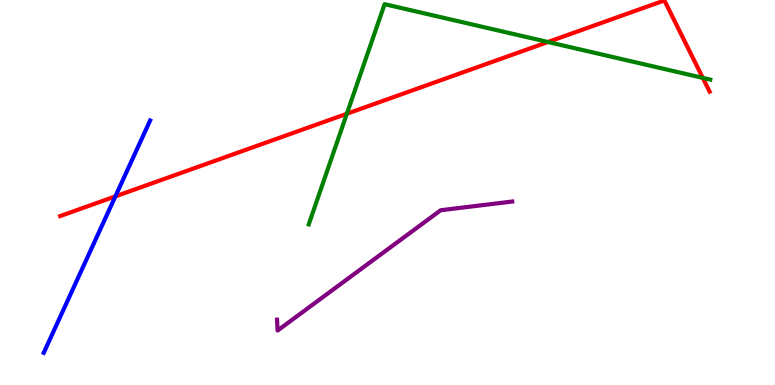[{'lines': ['blue', 'red'], 'intersections': [{'x': 1.49, 'y': 4.9}]}, {'lines': ['green', 'red'], 'intersections': [{'x': 4.48, 'y': 7.05}, {'x': 7.07, 'y': 8.91}, {'x': 9.07, 'y': 7.98}]}, {'lines': ['purple', 'red'], 'intersections': []}, {'lines': ['blue', 'green'], 'intersections': []}, {'lines': ['blue', 'purple'], 'intersections': []}, {'lines': ['green', 'purple'], 'intersections': []}]